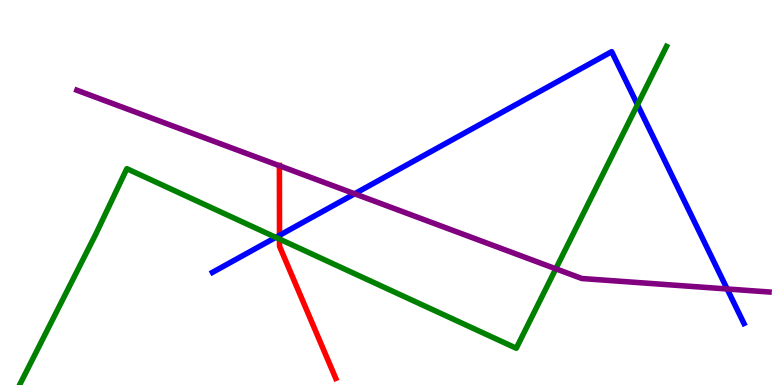[{'lines': ['blue', 'red'], 'intersections': [{'x': 3.61, 'y': 3.89}]}, {'lines': ['green', 'red'], 'intersections': [{'x': 3.61, 'y': 3.79}]}, {'lines': ['purple', 'red'], 'intersections': [{'x': 3.61, 'y': 5.7}]}, {'lines': ['blue', 'green'], 'intersections': [{'x': 3.56, 'y': 3.83}, {'x': 8.23, 'y': 7.28}]}, {'lines': ['blue', 'purple'], 'intersections': [{'x': 4.58, 'y': 4.97}, {'x': 9.38, 'y': 2.49}]}, {'lines': ['green', 'purple'], 'intersections': [{'x': 7.17, 'y': 3.02}]}]